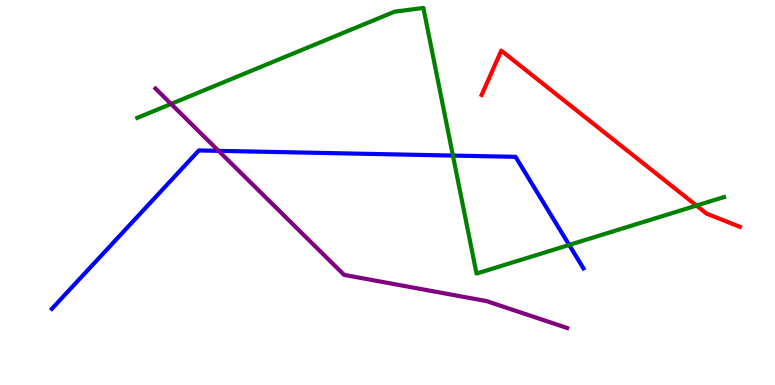[{'lines': ['blue', 'red'], 'intersections': []}, {'lines': ['green', 'red'], 'intersections': [{'x': 8.99, 'y': 4.66}]}, {'lines': ['purple', 'red'], 'intersections': []}, {'lines': ['blue', 'green'], 'intersections': [{'x': 5.84, 'y': 5.96}, {'x': 7.34, 'y': 3.64}]}, {'lines': ['blue', 'purple'], 'intersections': [{'x': 2.82, 'y': 6.08}]}, {'lines': ['green', 'purple'], 'intersections': [{'x': 2.21, 'y': 7.3}]}]